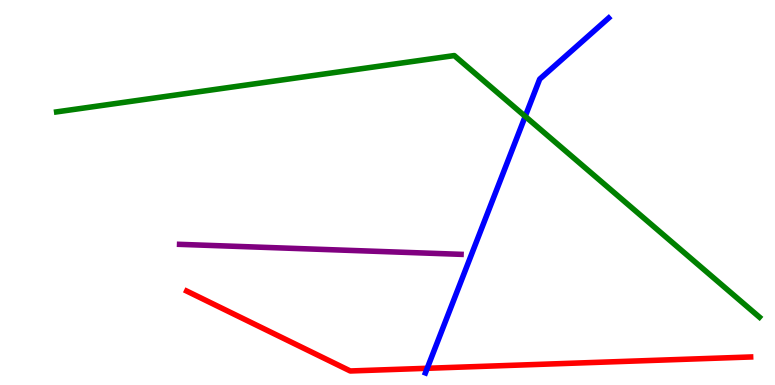[{'lines': ['blue', 'red'], 'intersections': [{'x': 5.51, 'y': 0.434}]}, {'lines': ['green', 'red'], 'intersections': []}, {'lines': ['purple', 'red'], 'intersections': []}, {'lines': ['blue', 'green'], 'intersections': [{'x': 6.78, 'y': 6.98}]}, {'lines': ['blue', 'purple'], 'intersections': []}, {'lines': ['green', 'purple'], 'intersections': []}]